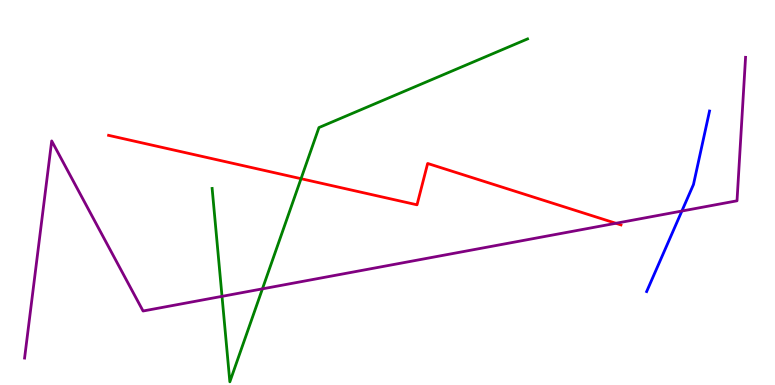[{'lines': ['blue', 'red'], 'intersections': []}, {'lines': ['green', 'red'], 'intersections': [{'x': 3.88, 'y': 5.36}]}, {'lines': ['purple', 'red'], 'intersections': [{'x': 7.95, 'y': 4.2}]}, {'lines': ['blue', 'green'], 'intersections': []}, {'lines': ['blue', 'purple'], 'intersections': [{'x': 8.8, 'y': 4.52}]}, {'lines': ['green', 'purple'], 'intersections': [{'x': 2.86, 'y': 2.3}, {'x': 3.39, 'y': 2.5}]}]